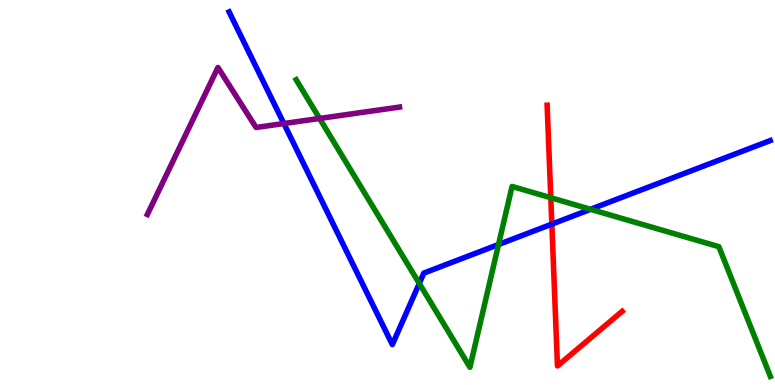[{'lines': ['blue', 'red'], 'intersections': [{'x': 7.12, 'y': 4.18}]}, {'lines': ['green', 'red'], 'intersections': [{'x': 7.11, 'y': 4.86}]}, {'lines': ['purple', 'red'], 'intersections': []}, {'lines': ['blue', 'green'], 'intersections': [{'x': 5.41, 'y': 2.64}, {'x': 6.43, 'y': 3.65}, {'x': 7.62, 'y': 4.56}]}, {'lines': ['blue', 'purple'], 'intersections': [{'x': 3.66, 'y': 6.79}]}, {'lines': ['green', 'purple'], 'intersections': [{'x': 4.12, 'y': 6.92}]}]